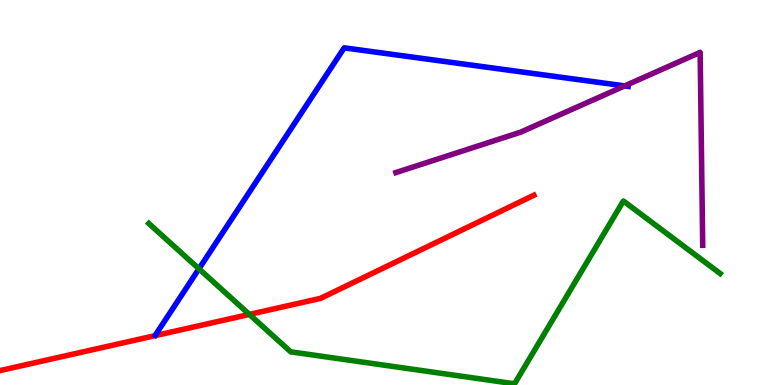[{'lines': ['blue', 'red'], 'intersections': []}, {'lines': ['green', 'red'], 'intersections': [{'x': 3.22, 'y': 1.83}]}, {'lines': ['purple', 'red'], 'intersections': []}, {'lines': ['blue', 'green'], 'intersections': [{'x': 2.57, 'y': 3.02}]}, {'lines': ['blue', 'purple'], 'intersections': [{'x': 8.06, 'y': 7.77}]}, {'lines': ['green', 'purple'], 'intersections': []}]